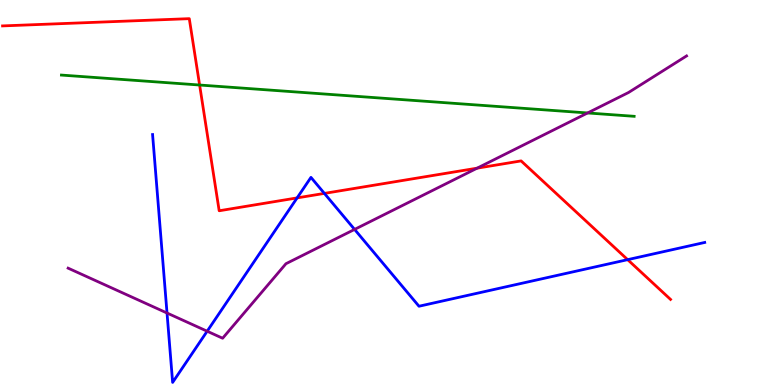[{'lines': ['blue', 'red'], 'intersections': [{'x': 3.83, 'y': 4.86}, {'x': 4.19, 'y': 4.98}, {'x': 8.1, 'y': 3.26}]}, {'lines': ['green', 'red'], 'intersections': [{'x': 2.58, 'y': 7.79}]}, {'lines': ['purple', 'red'], 'intersections': [{'x': 6.16, 'y': 5.63}]}, {'lines': ['blue', 'green'], 'intersections': []}, {'lines': ['blue', 'purple'], 'intersections': [{'x': 2.16, 'y': 1.87}, {'x': 2.67, 'y': 1.4}, {'x': 4.58, 'y': 4.04}]}, {'lines': ['green', 'purple'], 'intersections': [{'x': 7.58, 'y': 7.07}]}]